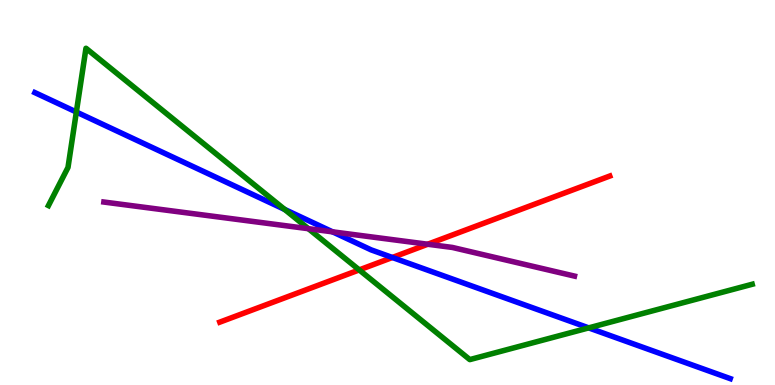[{'lines': ['blue', 'red'], 'intersections': [{'x': 5.06, 'y': 3.31}]}, {'lines': ['green', 'red'], 'intersections': [{'x': 4.64, 'y': 2.99}]}, {'lines': ['purple', 'red'], 'intersections': [{'x': 5.52, 'y': 3.66}]}, {'lines': ['blue', 'green'], 'intersections': [{'x': 0.985, 'y': 7.09}, {'x': 3.67, 'y': 4.56}, {'x': 7.6, 'y': 1.48}]}, {'lines': ['blue', 'purple'], 'intersections': [{'x': 4.29, 'y': 3.98}]}, {'lines': ['green', 'purple'], 'intersections': [{'x': 3.98, 'y': 4.06}]}]